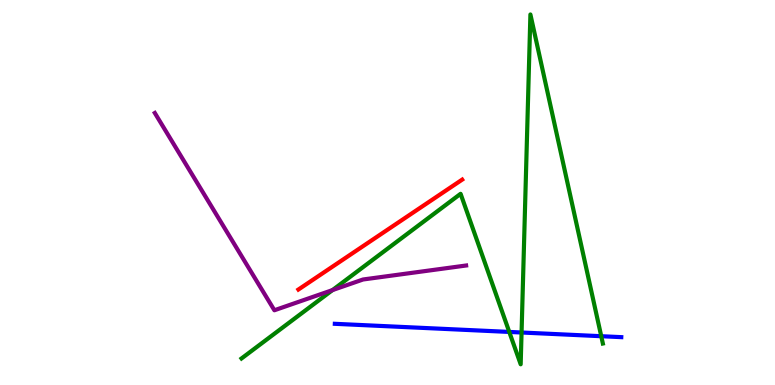[{'lines': ['blue', 'red'], 'intersections': []}, {'lines': ['green', 'red'], 'intersections': []}, {'lines': ['purple', 'red'], 'intersections': []}, {'lines': ['blue', 'green'], 'intersections': [{'x': 6.57, 'y': 1.38}, {'x': 6.73, 'y': 1.36}, {'x': 7.76, 'y': 1.27}]}, {'lines': ['blue', 'purple'], 'intersections': []}, {'lines': ['green', 'purple'], 'intersections': [{'x': 4.29, 'y': 2.46}]}]